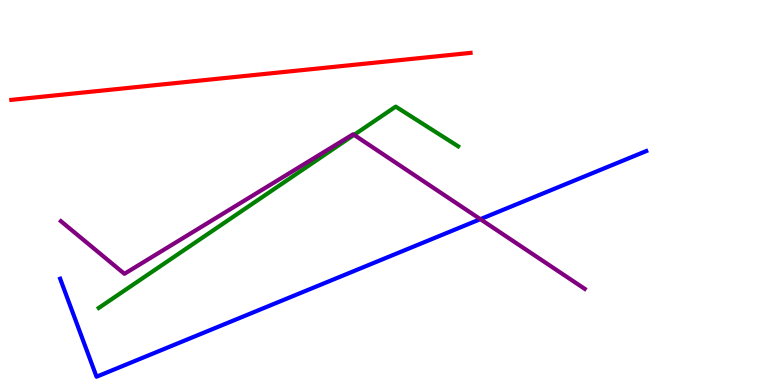[{'lines': ['blue', 'red'], 'intersections': []}, {'lines': ['green', 'red'], 'intersections': []}, {'lines': ['purple', 'red'], 'intersections': []}, {'lines': ['blue', 'green'], 'intersections': []}, {'lines': ['blue', 'purple'], 'intersections': [{'x': 6.2, 'y': 4.31}]}, {'lines': ['green', 'purple'], 'intersections': [{'x': 4.57, 'y': 6.5}]}]